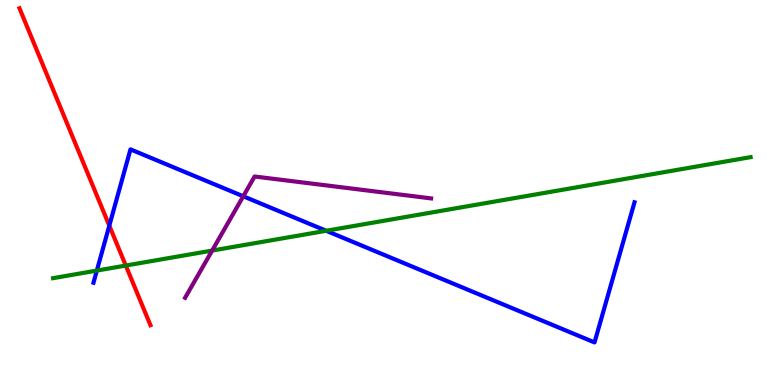[{'lines': ['blue', 'red'], 'intersections': [{'x': 1.41, 'y': 4.14}]}, {'lines': ['green', 'red'], 'intersections': [{'x': 1.62, 'y': 3.1}]}, {'lines': ['purple', 'red'], 'intersections': []}, {'lines': ['blue', 'green'], 'intersections': [{'x': 1.25, 'y': 2.97}, {'x': 4.21, 'y': 4.01}]}, {'lines': ['blue', 'purple'], 'intersections': [{'x': 3.14, 'y': 4.9}]}, {'lines': ['green', 'purple'], 'intersections': [{'x': 2.74, 'y': 3.49}]}]